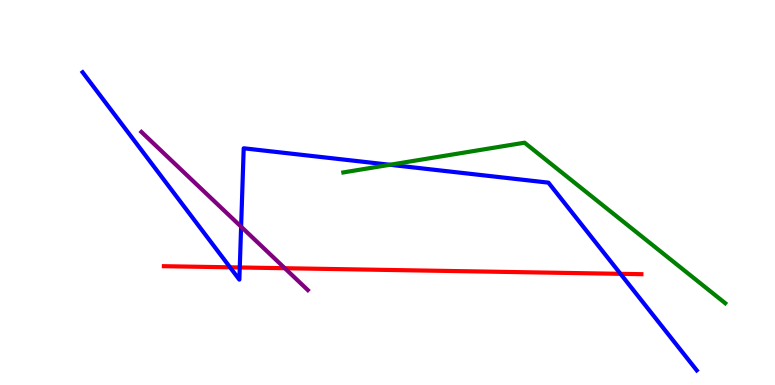[{'lines': ['blue', 'red'], 'intersections': [{'x': 2.97, 'y': 3.06}, {'x': 3.09, 'y': 3.05}, {'x': 8.01, 'y': 2.89}]}, {'lines': ['green', 'red'], 'intersections': []}, {'lines': ['purple', 'red'], 'intersections': [{'x': 3.68, 'y': 3.03}]}, {'lines': ['blue', 'green'], 'intersections': [{'x': 5.03, 'y': 5.72}]}, {'lines': ['blue', 'purple'], 'intersections': [{'x': 3.11, 'y': 4.11}]}, {'lines': ['green', 'purple'], 'intersections': []}]